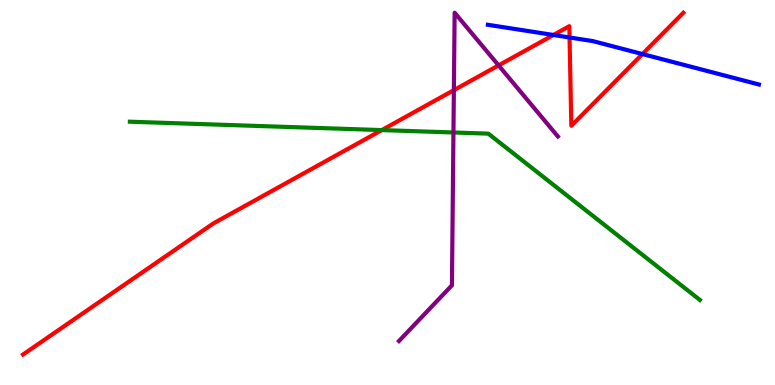[{'lines': ['blue', 'red'], 'intersections': [{'x': 7.14, 'y': 9.09}, {'x': 7.35, 'y': 9.03}, {'x': 8.29, 'y': 8.6}]}, {'lines': ['green', 'red'], 'intersections': [{'x': 4.93, 'y': 6.62}]}, {'lines': ['purple', 'red'], 'intersections': [{'x': 5.86, 'y': 7.66}, {'x': 6.43, 'y': 8.3}]}, {'lines': ['blue', 'green'], 'intersections': []}, {'lines': ['blue', 'purple'], 'intersections': []}, {'lines': ['green', 'purple'], 'intersections': [{'x': 5.85, 'y': 6.56}]}]